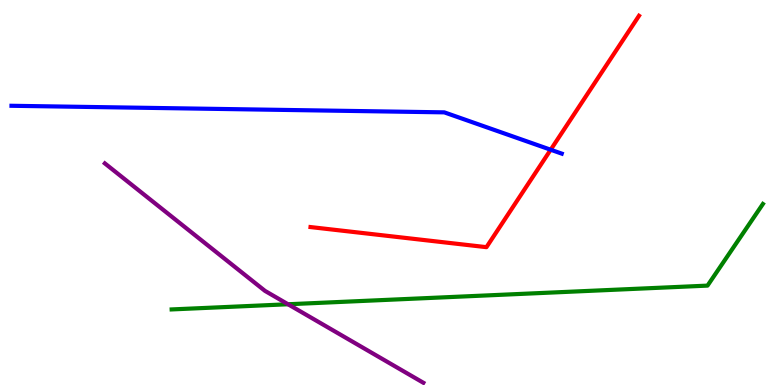[{'lines': ['blue', 'red'], 'intersections': [{'x': 7.11, 'y': 6.11}]}, {'lines': ['green', 'red'], 'intersections': []}, {'lines': ['purple', 'red'], 'intersections': []}, {'lines': ['blue', 'green'], 'intersections': []}, {'lines': ['blue', 'purple'], 'intersections': []}, {'lines': ['green', 'purple'], 'intersections': [{'x': 3.72, 'y': 2.1}]}]